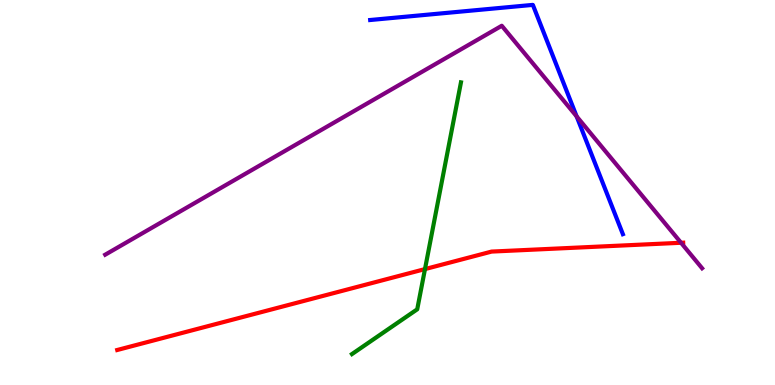[{'lines': ['blue', 'red'], 'intersections': []}, {'lines': ['green', 'red'], 'intersections': [{'x': 5.48, 'y': 3.01}]}, {'lines': ['purple', 'red'], 'intersections': [{'x': 8.79, 'y': 3.69}]}, {'lines': ['blue', 'green'], 'intersections': []}, {'lines': ['blue', 'purple'], 'intersections': [{'x': 7.44, 'y': 6.98}]}, {'lines': ['green', 'purple'], 'intersections': []}]